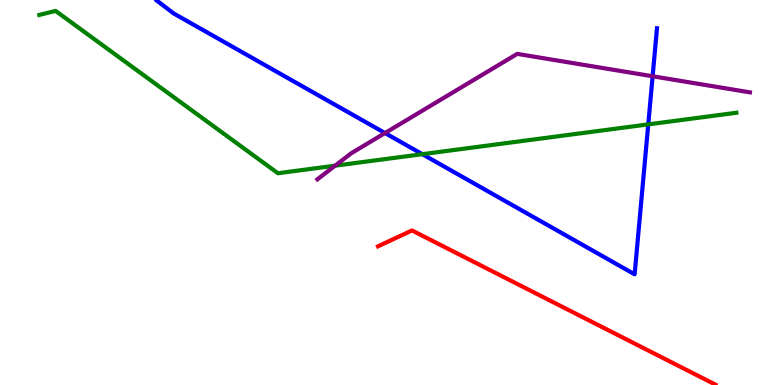[{'lines': ['blue', 'red'], 'intersections': []}, {'lines': ['green', 'red'], 'intersections': []}, {'lines': ['purple', 'red'], 'intersections': []}, {'lines': ['blue', 'green'], 'intersections': [{'x': 5.45, 'y': 6.0}, {'x': 8.36, 'y': 6.77}]}, {'lines': ['blue', 'purple'], 'intersections': [{'x': 4.97, 'y': 6.54}, {'x': 8.42, 'y': 8.02}]}, {'lines': ['green', 'purple'], 'intersections': [{'x': 4.32, 'y': 5.7}]}]